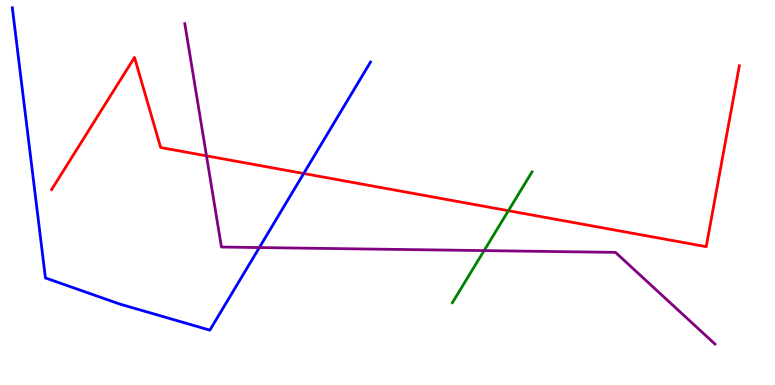[{'lines': ['blue', 'red'], 'intersections': [{'x': 3.92, 'y': 5.49}]}, {'lines': ['green', 'red'], 'intersections': [{'x': 6.56, 'y': 4.53}]}, {'lines': ['purple', 'red'], 'intersections': [{'x': 2.66, 'y': 5.95}]}, {'lines': ['blue', 'green'], 'intersections': []}, {'lines': ['blue', 'purple'], 'intersections': [{'x': 3.35, 'y': 3.57}]}, {'lines': ['green', 'purple'], 'intersections': [{'x': 6.25, 'y': 3.49}]}]